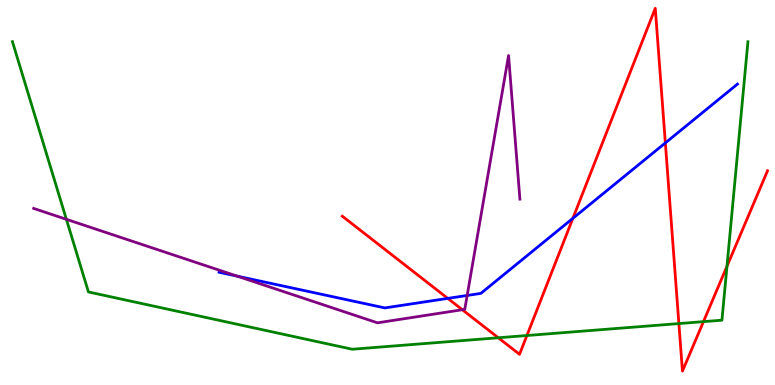[{'lines': ['blue', 'red'], 'intersections': [{'x': 5.78, 'y': 2.25}, {'x': 7.39, 'y': 4.33}, {'x': 8.59, 'y': 6.29}]}, {'lines': ['green', 'red'], 'intersections': [{'x': 6.43, 'y': 1.23}, {'x': 6.8, 'y': 1.29}, {'x': 8.76, 'y': 1.6}, {'x': 9.08, 'y': 1.65}, {'x': 9.38, 'y': 3.08}]}, {'lines': ['purple', 'red'], 'intersections': [{'x': 5.97, 'y': 1.96}]}, {'lines': ['blue', 'green'], 'intersections': []}, {'lines': ['blue', 'purple'], 'intersections': [{'x': 3.06, 'y': 2.83}, {'x': 6.03, 'y': 2.33}]}, {'lines': ['green', 'purple'], 'intersections': [{'x': 0.857, 'y': 4.3}]}]